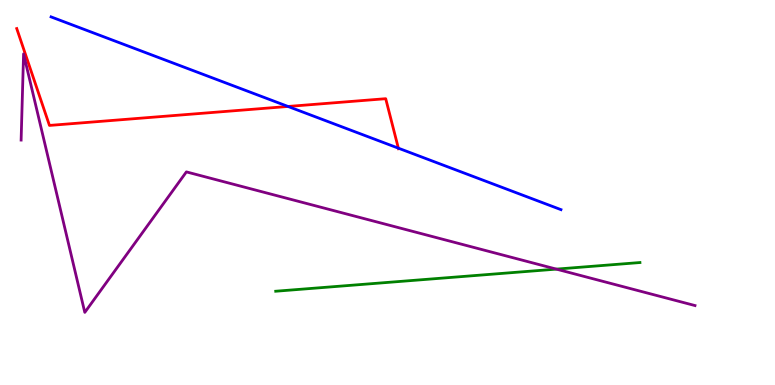[{'lines': ['blue', 'red'], 'intersections': [{'x': 3.72, 'y': 7.23}, {'x': 5.14, 'y': 6.15}]}, {'lines': ['green', 'red'], 'intersections': []}, {'lines': ['purple', 'red'], 'intersections': []}, {'lines': ['blue', 'green'], 'intersections': []}, {'lines': ['blue', 'purple'], 'intersections': []}, {'lines': ['green', 'purple'], 'intersections': [{'x': 7.18, 'y': 3.01}]}]